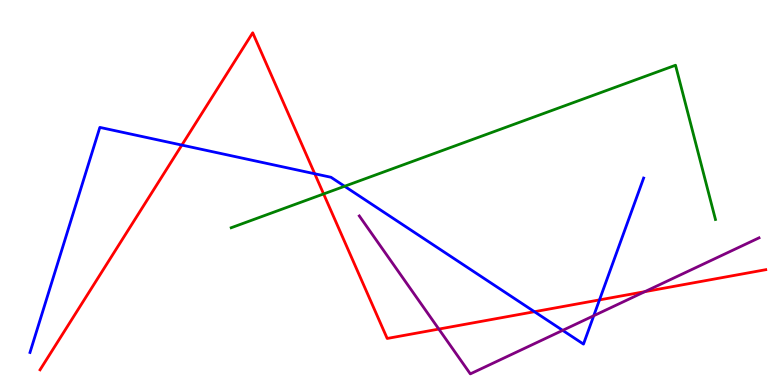[{'lines': ['blue', 'red'], 'intersections': [{'x': 2.35, 'y': 6.23}, {'x': 4.06, 'y': 5.49}, {'x': 6.9, 'y': 1.9}, {'x': 7.74, 'y': 2.21}]}, {'lines': ['green', 'red'], 'intersections': [{'x': 4.18, 'y': 4.96}]}, {'lines': ['purple', 'red'], 'intersections': [{'x': 5.66, 'y': 1.45}, {'x': 8.32, 'y': 2.42}]}, {'lines': ['blue', 'green'], 'intersections': [{'x': 4.45, 'y': 5.16}]}, {'lines': ['blue', 'purple'], 'intersections': [{'x': 7.26, 'y': 1.42}, {'x': 7.66, 'y': 1.8}]}, {'lines': ['green', 'purple'], 'intersections': []}]